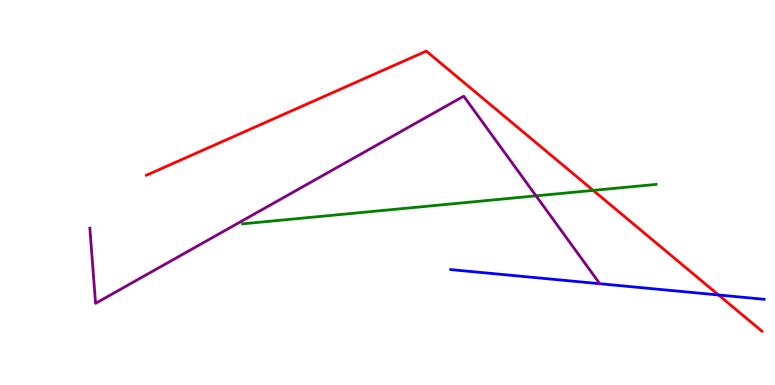[{'lines': ['blue', 'red'], 'intersections': [{'x': 9.27, 'y': 2.34}]}, {'lines': ['green', 'red'], 'intersections': [{'x': 7.65, 'y': 5.05}]}, {'lines': ['purple', 'red'], 'intersections': []}, {'lines': ['blue', 'green'], 'intersections': []}, {'lines': ['blue', 'purple'], 'intersections': []}, {'lines': ['green', 'purple'], 'intersections': [{'x': 6.92, 'y': 4.91}]}]